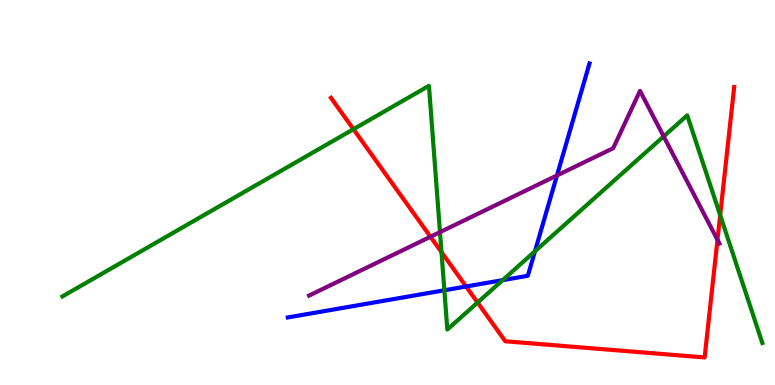[{'lines': ['blue', 'red'], 'intersections': [{'x': 6.01, 'y': 2.56}]}, {'lines': ['green', 'red'], 'intersections': [{'x': 4.56, 'y': 6.64}, {'x': 5.7, 'y': 3.45}, {'x': 6.16, 'y': 2.14}, {'x': 9.29, 'y': 4.41}]}, {'lines': ['purple', 'red'], 'intersections': [{'x': 5.55, 'y': 3.85}, {'x': 9.26, 'y': 3.77}]}, {'lines': ['blue', 'green'], 'intersections': [{'x': 5.73, 'y': 2.46}, {'x': 6.49, 'y': 2.72}, {'x': 6.9, 'y': 3.47}]}, {'lines': ['blue', 'purple'], 'intersections': [{'x': 7.19, 'y': 5.44}]}, {'lines': ['green', 'purple'], 'intersections': [{'x': 5.68, 'y': 3.97}, {'x': 8.56, 'y': 6.46}]}]